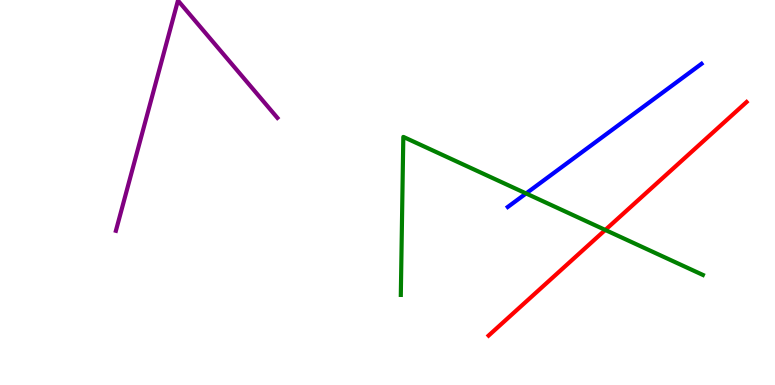[{'lines': ['blue', 'red'], 'intersections': []}, {'lines': ['green', 'red'], 'intersections': [{'x': 7.81, 'y': 4.03}]}, {'lines': ['purple', 'red'], 'intersections': []}, {'lines': ['blue', 'green'], 'intersections': [{'x': 6.79, 'y': 4.98}]}, {'lines': ['blue', 'purple'], 'intersections': []}, {'lines': ['green', 'purple'], 'intersections': []}]